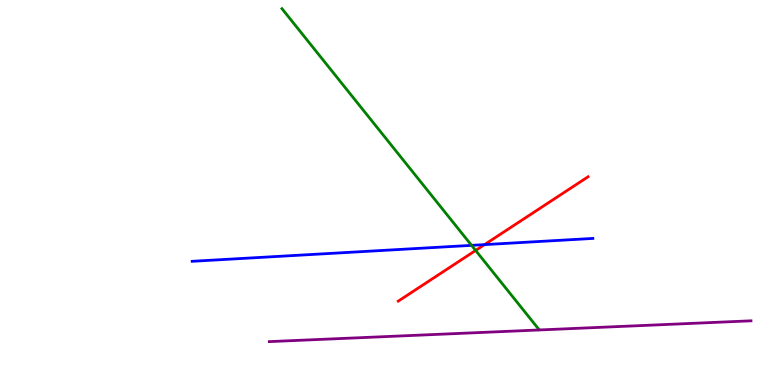[{'lines': ['blue', 'red'], 'intersections': [{'x': 6.25, 'y': 3.65}]}, {'lines': ['green', 'red'], 'intersections': [{'x': 6.14, 'y': 3.49}]}, {'lines': ['purple', 'red'], 'intersections': []}, {'lines': ['blue', 'green'], 'intersections': [{'x': 6.08, 'y': 3.63}]}, {'lines': ['blue', 'purple'], 'intersections': []}, {'lines': ['green', 'purple'], 'intersections': []}]